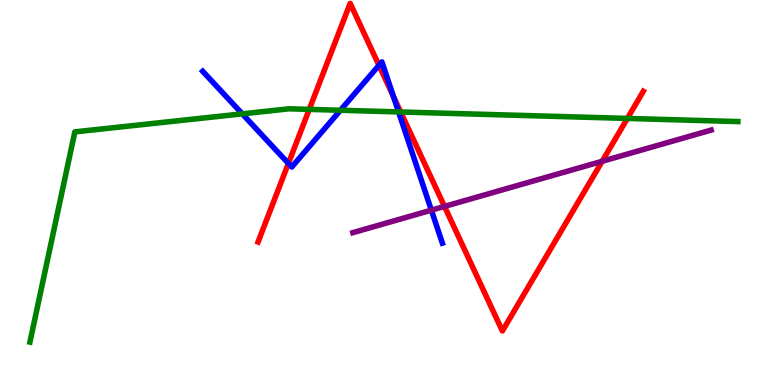[{'lines': ['blue', 'red'], 'intersections': [{'x': 3.72, 'y': 5.75}, {'x': 4.89, 'y': 8.3}, {'x': 5.08, 'y': 7.49}]}, {'lines': ['green', 'red'], 'intersections': [{'x': 3.99, 'y': 7.16}, {'x': 5.17, 'y': 7.09}, {'x': 8.1, 'y': 6.92}]}, {'lines': ['purple', 'red'], 'intersections': [{'x': 5.74, 'y': 4.64}, {'x': 7.77, 'y': 5.81}]}, {'lines': ['blue', 'green'], 'intersections': [{'x': 3.13, 'y': 7.04}, {'x': 4.39, 'y': 7.14}, {'x': 5.14, 'y': 7.09}]}, {'lines': ['blue', 'purple'], 'intersections': [{'x': 5.57, 'y': 4.54}]}, {'lines': ['green', 'purple'], 'intersections': []}]